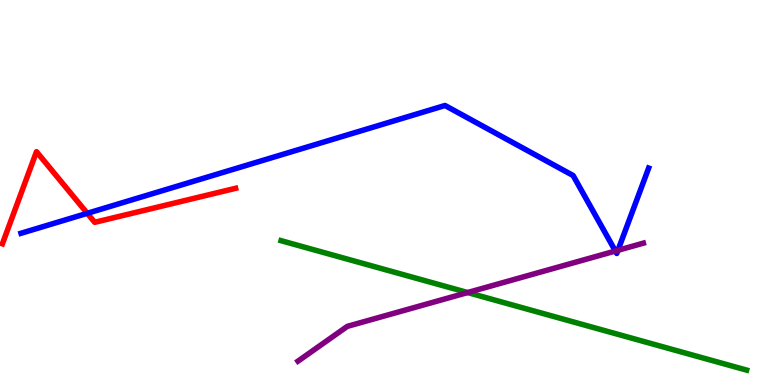[{'lines': ['blue', 'red'], 'intersections': [{'x': 1.13, 'y': 4.46}]}, {'lines': ['green', 'red'], 'intersections': []}, {'lines': ['purple', 'red'], 'intersections': []}, {'lines': ['blue', 'green'], 'intersections': []}, {'lines': ['blue', 'purple'], 'intersections': [{'x': 7.94, 'y': 3.48}, {'x': 7.97, 'y': 3.5}]}, {'lines': ['green', 'purple'], 'intersections': [{'x': 6.03, 'y': 2.4}]}]